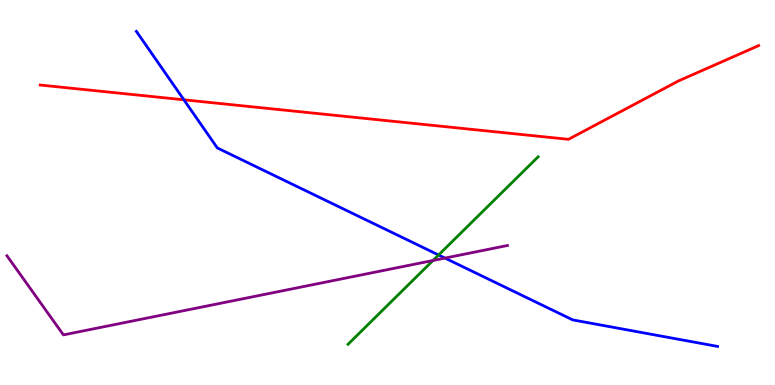[{'lines': ['blue', 'red'], 'intersections': [{'x': 2.37, 'y': 7.41}]}, {'lines': ['green', 'red'], 'intersections': []}, {'lines': ['purple', 'red'], 'intersections': []}, {'lines': ['blue', 'green'], 'intersections': [{'x': 5.66, 'y': 3.38}]}, {'lines': ['blue', 'purple'], 'intersections': [{'x': 5.74, 'y': 3.3}]}, {'lines': ['green', 'purple'], 'intersections': [{'x': 5.59, 'y': 3.23}]}]